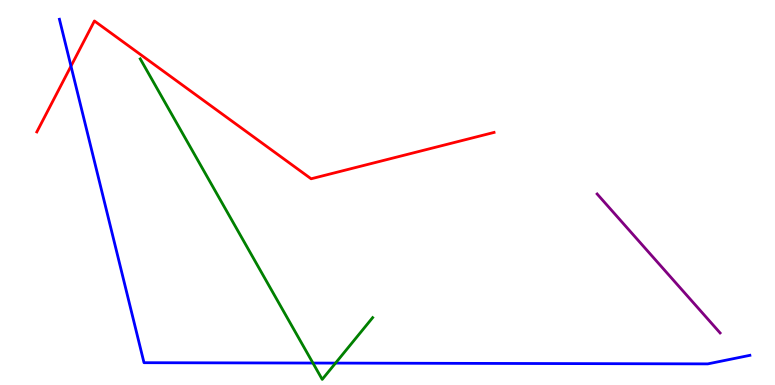[{'lines': ['blue', 'red'], 'intersections': [{'x': 0.916, 'y': 8.28}]}, {'lines': ['green', 'red'], 'intersections': []}, {'lines': ['purple', 'red'], 'intersections': []}, {'lines': ['blue', 'green'], 'intersections': [{'x': 4.04, 'y': 0.57}, {'x': 4.33, 'y': 0.569}]}, {'lines': ['blue', 'purple'], 'intersections': []}, {'lines': ['green', 'purple'], 'intersections': []}]